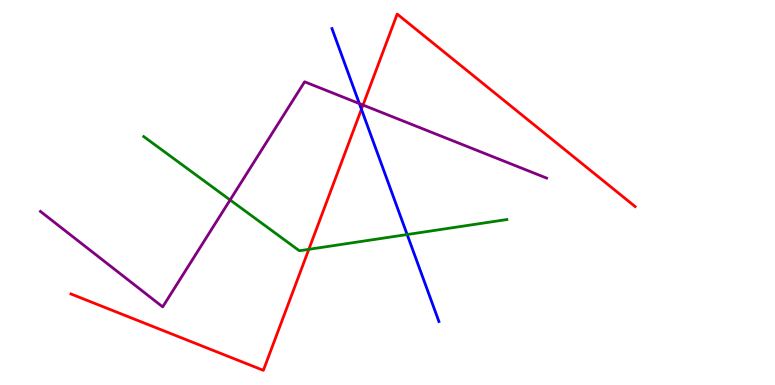[{'lines': ['blue', 'red'], 'intersections': [{'x': 4.66, 'y': 7.16}]}, {'lines': ['green', 'red'], 'intersections': [{'x': 3.98, 'y': 3.52}]}, {'lines': ['purple', 'red'], 'intersections': [{'x': 4.68, 'y': 7.27}]}, {'lines': ['blue', 'green'], 'intersections': [{'x': 5.25, 'y': 3.91}]}, {'lines': ['blue', 'purple'], 'intersections': [{'x': 4.64, 'y': 7.31}]}, {'lines': ['green', 'purple'], 'intersections': [{'x': 2.97, 'y': 4.81}]}]